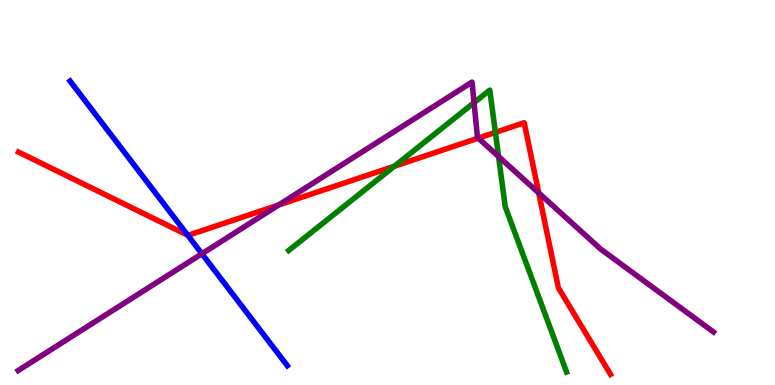[{'lines': ['blue', 'red'], 'intersections': [{'x': 2.42, 'y': 3.89}]}, {'lines': ['green', 'red'], 'intersections': [{'x': 5.09, 'y': 5.68}, {'x': 6.39, 'y': 6.56}]}, {'lines': ['purple', 'red'], 'intersections': [{'x': 3.6, 'y': 4.68}, {'x': 6.17, 'y': 6.41}, {'x': 6.95, 'y': 4.99}]}, {'lines': ['blue', 'green'], 'intersections': []}, {'lines': ['blue', 'purple'], 'intersections': [{'x': 2.61, 'y': 3.41}]}, {'lines': ['green', 'purple'], 'intersections': [{'x': 6.12, 'y': 7.33}, {'x': 6.43, 'y': 5.93}]}]